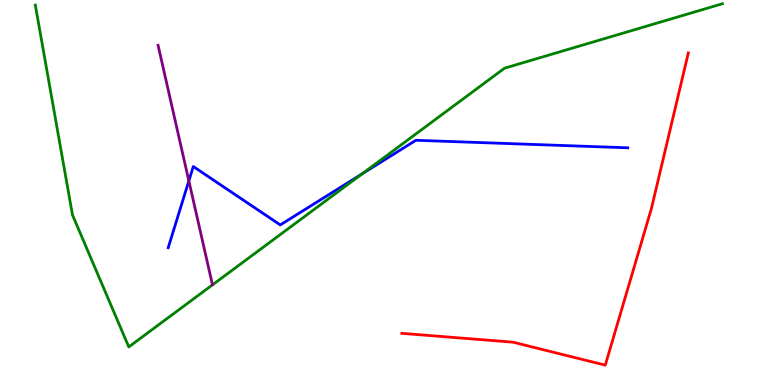[{'lines': ['blue', 'red'], 'intersections': []}, {'lines': ['green', 'red'], 'intersections': []}, {'lines': ['purple', 'red'], 'intersections': []}, {'lines': ['blue', 'green'], 'intersections': [{'x': 4.67, 'y': 5.48}]}, {'lines': ['blue', 'purple'], 'intersections': [{'x': 2.44, 'y': 5.3}]}, {'lines': ['green', 'purple'], 'intersections': []}]